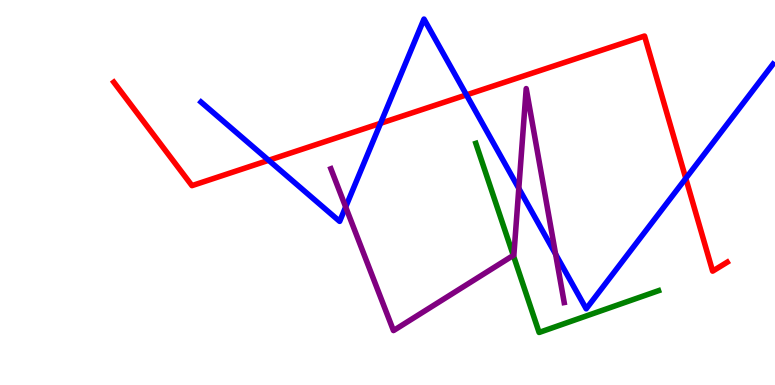[{'lines': ['blue', 'red'], 'intersections': [{'x': 3.47, 'y': 5.84}, {'x': 4.91, 'y': 6.8}, {'x': 6.02, 'y': 7.54}, {'x': 8.85, 'y': 5.37}]}, {'lines': ['green', 'red'], 'intersections': []}, {'lines': ['purple', 'red'], 'intersections': []}, {'lines': ['blue', 'green'], 'intersections': []}, {'lines': ['blue', 'purple'], 'intersections': [{'x': 4.46, 'y': 4.62}, {'x': 6.69, 'y': 5.11}, {'x': 7.17, 'y': 3.4}]}, {'lines': ['green', 'purple'], 'intersections': [{'x': 6.62, 'y': 3.37}]}]